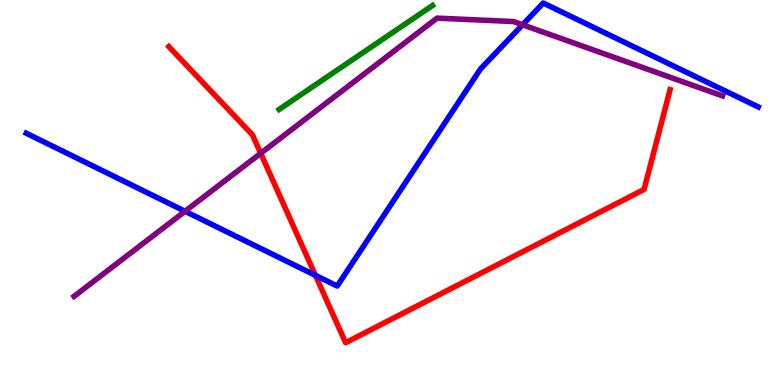[{'lines': ['blue', 'red'], 'intersections': [{'x': 4.07, 'y': 2.85}]}, {'lines': ['green', 'red'], 'intersections': []}, {'lines': ['purple', 'red'], 'intersections': [{'x': 3.36, 'y': 6.02}]}, {'lines': ['blue', 'green'], 'intersections': []}, {'lines': ['blue', 'purple'], 'intersections': [{'x': 2.39, 'y': 4.51}, {'x': 6.74, 'y': 9.36}]}, {'lines': ['green', 'purple'], 'intersections': []}]